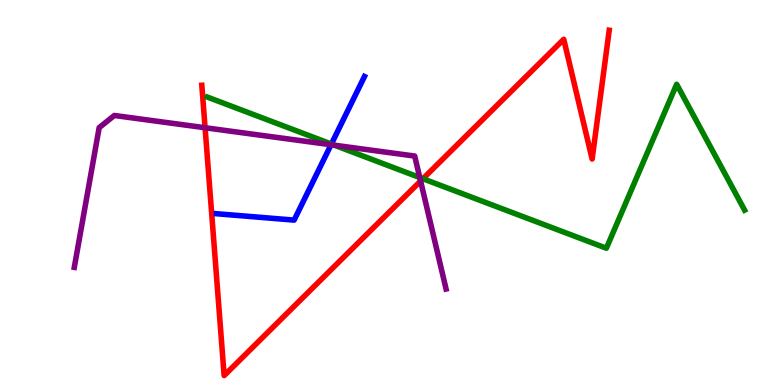[{'lines': ['blue', 'red'], 'intersections': []}, {'lines': ['green', 'red'], 'intersections': [{'x': 5.46, 'y': 5.36}]}, {'lines': ['purple', 'red'], 'intersections': [{'x': 2.65, 'y': 6.68}, {'x': 5.43, 'y': 5.3}]}, {'lines': ['blue', 'green'], 'intersections': [{'x': 4.28, 'y': 6.26}]}, {'lines': ['blue', 'purple'], 'intersections': [{'x': 4.27, 'y': 6.24}]}, {'lines': ['green', 'purple'], 'intersections': [{'x': 4.32, 'y': 6.23}, {'x': 5.42, 'y': 5.39}]}]